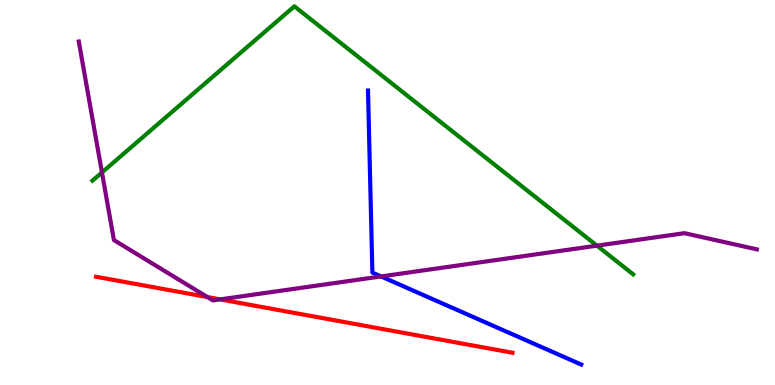[{'lines': ['blue', 'red'], 'intersections': []}, {'lines': ['green', 'red'], 'intersections': []}, {'lines': ['purple', 'red'], 'intersections': [{'x': 2.68, 'y': 2.28}, {'x': 2.84, 'y': 2.22}]}, {'lines': ['blue', 'green'], 'intersections': []}, {'lines': ['blue', 'purple'], 'intersections': [{'x': 4.92, 'y': 2.82}]}, {'lines': ['green', 'purple'], 'intersections': [{'x': 1.32, 'y': 5.52}, {'x': 7.7, 'y': 3.62}]}]